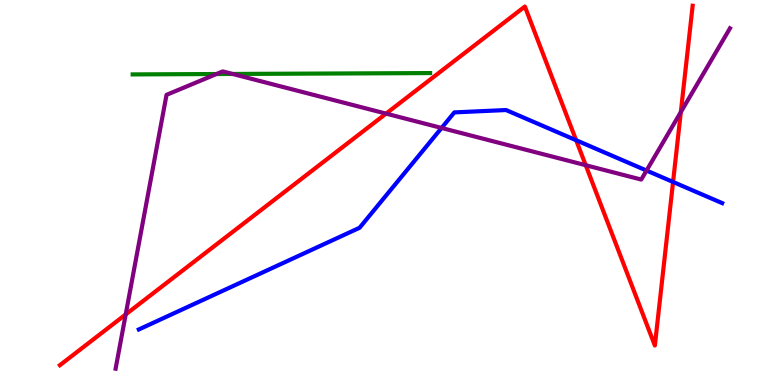[{'lines': ['blue', 'red'], 'intersections': [{'x': 7.43, 'y': 6.36}, {'x': 8.68, 'y': 5.27}]}, {'lines': ['green', 'red'], 'intersections': []}, {'lines': ['purple', 'red'], 'intersections': [{'x': 1.62, 'y': 1.83}, {'x': 4.98, 'y': 7.05}, {'x': 7.56, 'y': 5.71}, {'x': 8.78, 'y': 7.09}]}, {'lines': ['blue', 'green'], 'intersections': []}, {'lines': ['blue', 'purple'], 'intersections': [{'x': 5.7, 'y': 6.68}, {'x': 8.34, 'y': 5.57}]}, {'lines': ['green', 'purple'], 'intersections': [{'x': 2.79, 'y': 8.08}, {'x': 3.0, 'y': 8.08}]}]